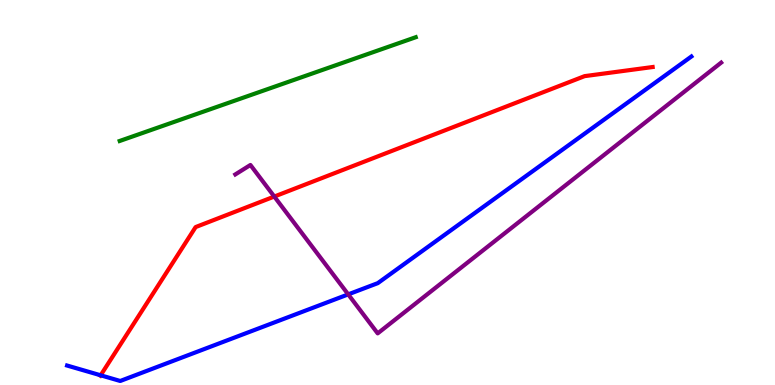[{'lines': ['blue', 'red'], 'intersections': [{'x': 1.3, 'y': 0.252}]}, {'lines': ['green', 'red'], 'intersections': []}, {'lines': ['purple', 'red'], 'intersections': [{'x': 3.54, 'y': 4.89}]}, {'lines': ['blue', 'green'], 'intersections': []}, {'lines': ['blue', 'purple'], 'intersections': [{'x': 4.49, 'y': 2.35}]}, {'lines': ['green', 'purple'], 'intersections': []}]